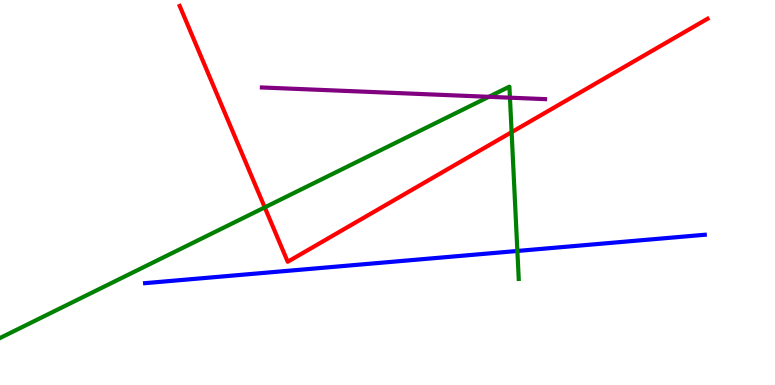[{'lines': ['blue', 'red'], 'intersections': []}, {'lines': ['green', 'red'], 'intersections': [{'x': 3.42, 'y': 4.61}, {'x': 6.6, 'y': 6.57}]}, {'lines': ['purple', 'red'], 'intersections': []}, {'lines': ['blue', 'green'], 'intersections': [{'x': 6.68, 'y': 3.48}]}, {'lines': ['blue', 'purple'], 'intersections': []}, {'lines': ['green', 'purple'], 'intersections': [{'x': 6.31, 'y': 7.49}, {'x': 6.58, 'y': 7.46}]}]